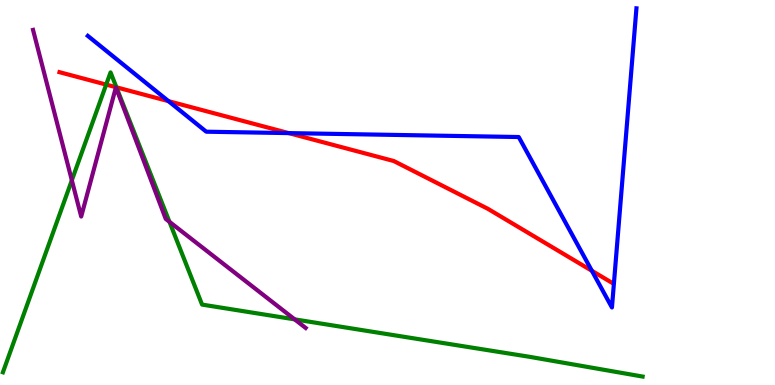[{'lines': ['blue', 'red'], 'intersections': [{'x': 2.17, 'y': 7.37}, {'x': 3.73, 'y': 6.54}, {'x': 7.64, 'y': 2.97}]}, {'lines': ['green', 'red'], 'intersections': [{'x': 1.37, 'y': 7.8}, {'x': 1.5, 'y': 7.73}]}, {'lines': ['purple', 'red'], 'intersections': []}, {'lines': ['blue', 'green'], 'intersections': []}, {'lines': ['blue', 'purple'], 'intersections': []}, {'lines': ['green', 'purple'], 'intersections': [{'x': 0.927, 'y': 5.32}, {'x': 2.19, 'y': 4.24}, {'x': 3.8, 'y': 1.7}]}]